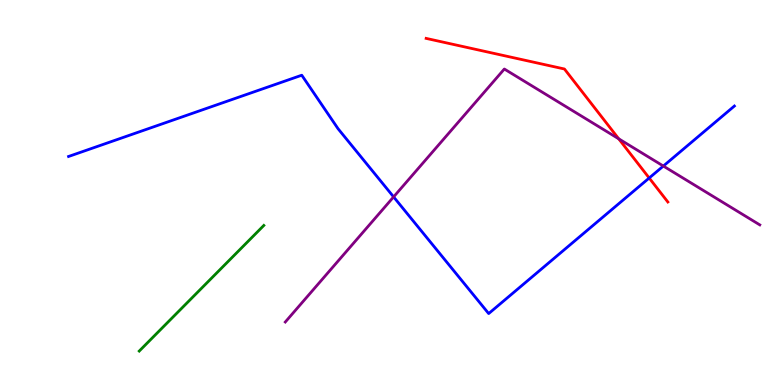[{'lines': ['blue', 'red'], 'intersections': [{'x': 8.38, 'y': 5.38}]}, {'lines': ['green', 'red'], 'intersections': []}, {'lines': ['purple', 'red'], 'intersections': [{'x': 7.98, 'y': 6.39}]}, {'lines': ['blue', 'green'], 'intersections': []}, {'lines': ['blue', 'purple'], 'intersections': [{'x': 5.08, 'y': 4.89}, {'x': 8.56, 'y': 5.69}]}, {'lines': ['green', 'purple'], 'intersections': []}]